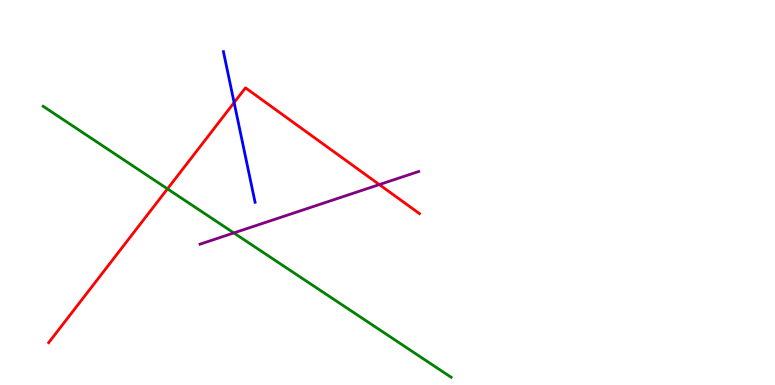[{'lines': ['blue', 'red'], 'intersections': [{'x': 3.02, 'y': 7.34}]}, {'lines': ['green', 'red'], 'intersections': [{'x': 2.16, 'y': 5.09}]}, {'lines': ['purple', 'red'], 'intersections': [{'x': 4.89, 'y': 5.21}]}, {'lines': ['blue', 'green'], 'intersections': []}, {'lines': ['blue', 'purple'], 'intersections': []}, {'lines': ['green', 'purple'], 'intersections': [{'x': 3.02, 'y': 3.95}]}]